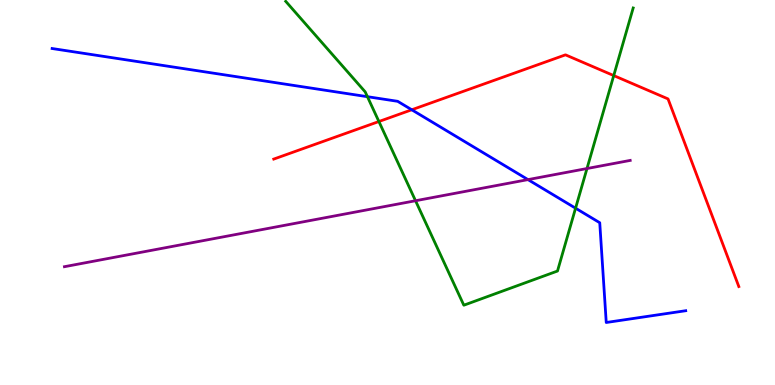[{'lines': ['blue', 'red'], 'intersections': [{'x': 5.31, 'y': 7.15}]}, {'lines': ['green', 'red'], 'intersections': [{'x': 4.89, 'y': 6.84}, {'x': 7.92, 'y': 8.04}]}, {'lines': ['purple', 'red'], 'intersections': []}, {'lines': ['blue', 'green'], 'intersections': [{'x': 4.74, 'y': 7.49}, {'x': 7.43, 'y': 4.59}]}, {'lines': ['blue', 'purple'], 'intersections': [{'x': 6.81, 'y': 5.33}]}, {'lines': ['green', 'purple'], 'intersections': [{'x': 5.36, 'y': 4.79}, {'x': 7.57, 'y': 5.62}]}]